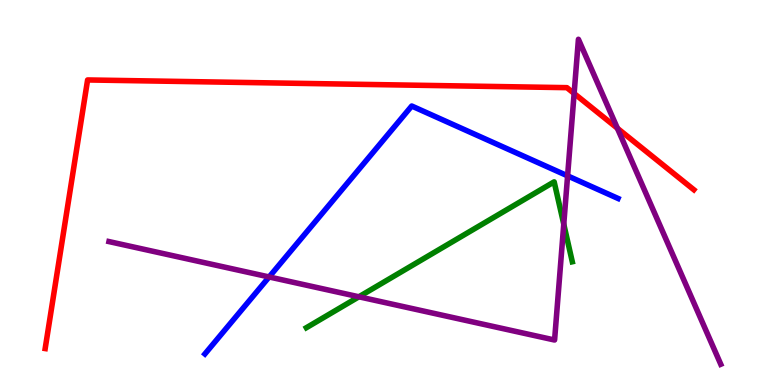[{'lines': ['blue', 'red'], 'intersections': []}, {'lines': ['green', 'red'], 'intersections': []}, {'lines': ['purple', 'red'], 'intersections': [{'x': 7.41, 'y': 7.57}, {'x': 7.97, 'y': 6.67}]}, {'lines': ['blue', 'green'], 'intersections': []}, {'lines': ['blue', 'purple'], 'intersections': [{'x': 3.47, 'y': 2.81}, {'x': 7.32, 'y': 5.43}]}, {'lines': ['green', 'purple'], 'intersections': [{'x': 4.63, 'y': 2.29}, {'x': 7.27, 'y': 4.18}]}]